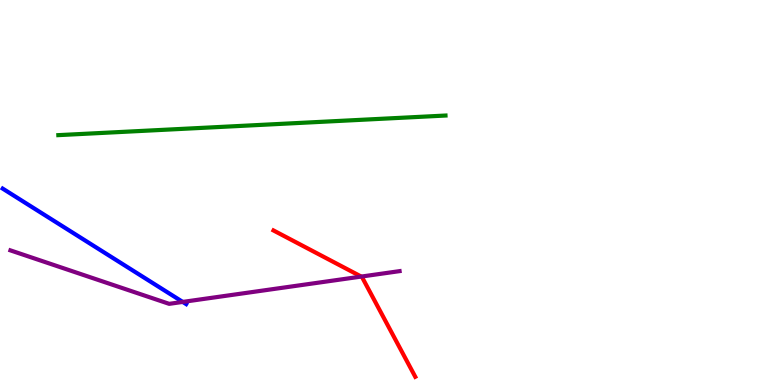[{'lines': ['blue', 'red'], 'intersections': []}, {'lines': ['green', 'red'], 'intersections': []}, {'lines': ['purple', 'red'], 'intersections': [{'x': 4.66, 'y': 2.82}]}, {'lines': ['blue', 'green'], 'intersections': []}, {'lines': ['blue', 'purple'], 'intersections': [{'x': 2.36, 'y': 2.16}]}, {'lines': ['green', 'purple'], 'intersections': []}]